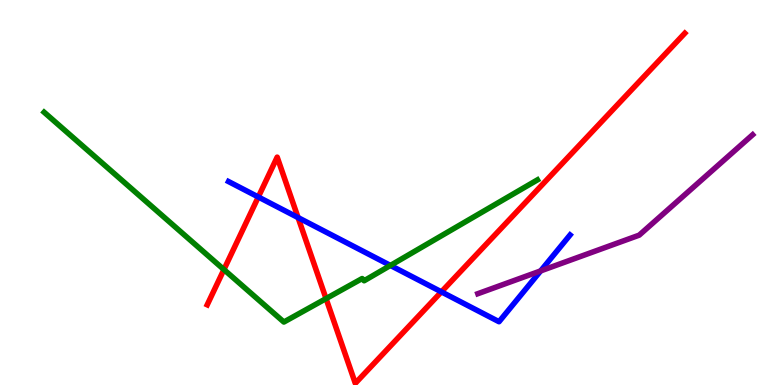[{'lines': ['blue', 'red'], 'intersections': [{'x': 3.33, 'y': 4.88}, {'x': 3.85, 'y': 4.35}, {'x': 5.7, 'y': 2.42}]}, {'lines': ['green', 'red'], 'intersections': [{'x': 2.89, 'y': 3.0}, {'x': 4.21, 'y': 2.24}]}, {'lines': ['purple', 'red'], 'intersections': []}, {'lines': ['blue', 'green'], 'intersections': [{'x': 5.04, 'y': 3.11}]}, {'lines': ['blue', 'purple'], 'intersections': [{'x': 6.98, 'y': 2.96}]}, {'lines': ['green', 'purple'], 'intersections': []}]